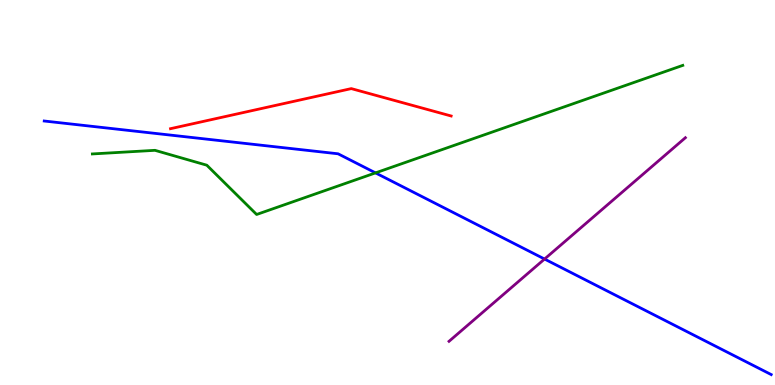[{'lines': ['blue', 'red'], 'intersections': []}, {'lines': ['green', 'red'], 'intersections': []}, {'lines': ['purple', 'red'], 'intersections': []}, {'lines': ['blue', 'green'], 'intersections': [{'x': 4.85, 'y': 5.51}]}, {'lines': ['blue', 'purple'], 'intersections': [{'x': 7.03, 'y': 3.27}]}, {'lines': ['green', 'purple'], 'intersections': []}]